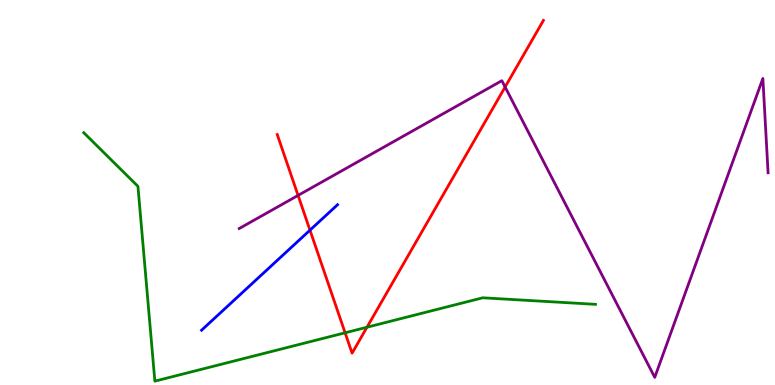[{'lines': ['blue', 'red'], 'intersections': [{'x': 4.0, 'y': 4.02}]}, {'lines': ['green', 'red'], 'intersections': [{'x': 4.45, 'y': 1.36}, {'x': 4.74, 'y': 1.5}]}, {'lines': ['purple', 'red'], 'intersections': [{'x': 3.85, 'y': 4.92}, {'x': 6.52, 'y': 7.74}]}, {'lines': ['blue', 'green'], 'intersections': []}, {'lines': ['blue', 'purple'], 'intersections': []}, {'lines': ['green', 'purple'], 'intersections': []}]